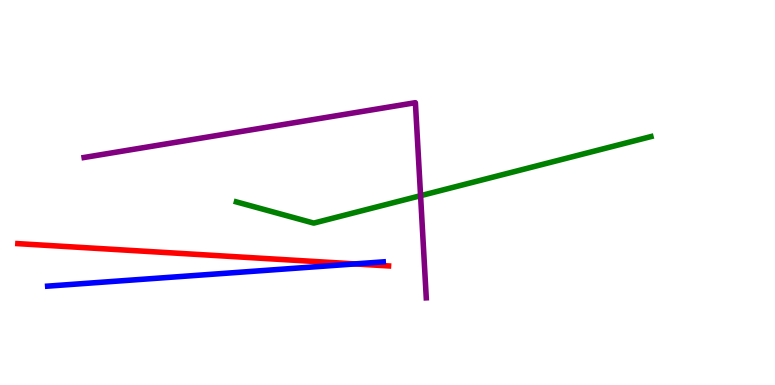[{'lines': ['blue', 'red'], 'intersections': [{'x': 4.58, 'y': 3.15}]}, {'lines': ['green', 'red'], 'intersections': []}, {'lines': ['purple', 'red'], 'intersections': []}, {'lines': ['blue', 'green'], 'intersections': []}, {'lines': ['blue', 'purple'], 'intersections': []}, {'lines': ['green', 'purple'], 'intersections': [{'x': 5.43, 'y': 4.92}]}]